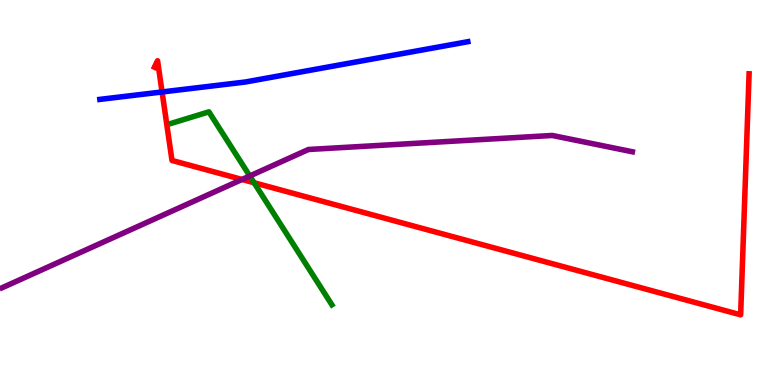[{'lines': ['blue', 'red'], 'intersections': [{'x': 2.09, 'y': 7.61}]}, {'lines': ['green', 'red'], 'intersections': [{'x': 3.28, 'y': 5.25}]}, {'lines': ['purple', 'red'], 'intersections': [{'x': 3.12, 'y': 5.34}]}, {'lines': ['blue', 'green'], 'intersections': []}, {'lines': ['blue', 'purple'], 'intersections': []}, {'lines': ['green', 'purple'], 'intersections': [{'x': 3.22, 'y': 5.43}]}]